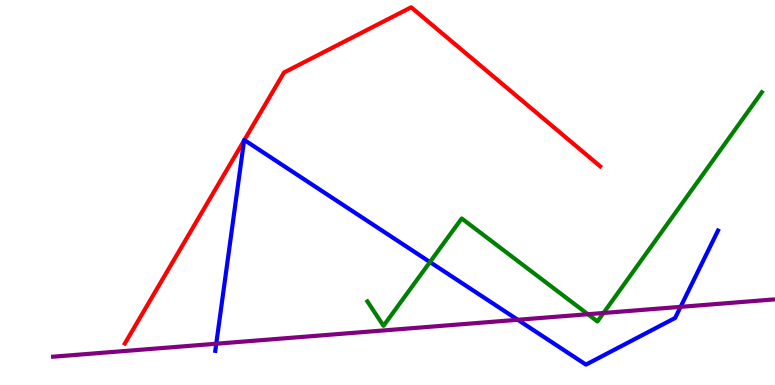[{'lines': ['blue', 'red'], 'intersections': [{'x': 3.15, 'y': 6.35}, {'x': 3.15, 'y': 6.36}]}, {'lines': ['green', 'red'], 'intersections': []}, {'lines': ['purple', 'red'], 'intersections': []}, {'lines': ['blue', 'green'], 'intersections': [{'x': 5.55, 'y': 3.19}]}, {'lines': ['blue', 'purple'], 'intersections': [{'x': 2.79, 'y': 1.07}, {'x': 6.68, 'y': 1.69}, {'x': 8.78, 'y': 2.03}]}, {'lines': ['green', 'purple'], 'intersections': [{'x': 7.59, 'y': 1.84}, {'x': 7.79, 'y': 1.87}]}]